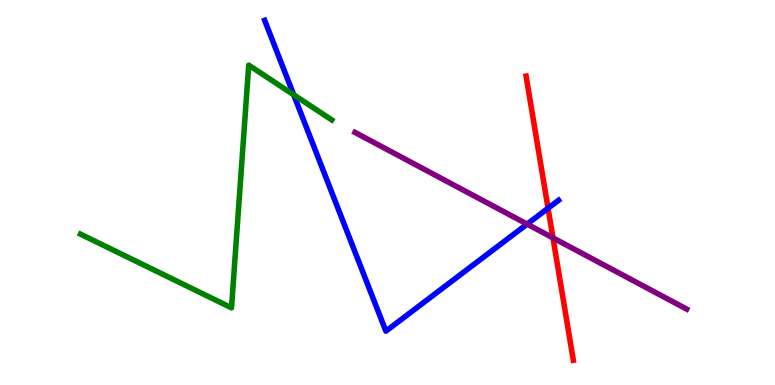[{'lines': ['blue', 'red'], 'intersections': [{'x': 7.07, 'y': 4.59}]}, {'lines': ['green', 'red'], 'intersections': []}, {'lines': ['purple', 'red'], 'intersections': [{'x': 7.14, 'y': 3.82}]}, {'lines': ['blue', 'green'], 'intersections': [{'x': 3.79, 'y': 7.54}]}, {'lines': ['blue', 'purple'], 'intersections': [{'x': 6.8, 'y': 4.18}]}, {'lines': ['green', 'purple'], 'intersections': []}]